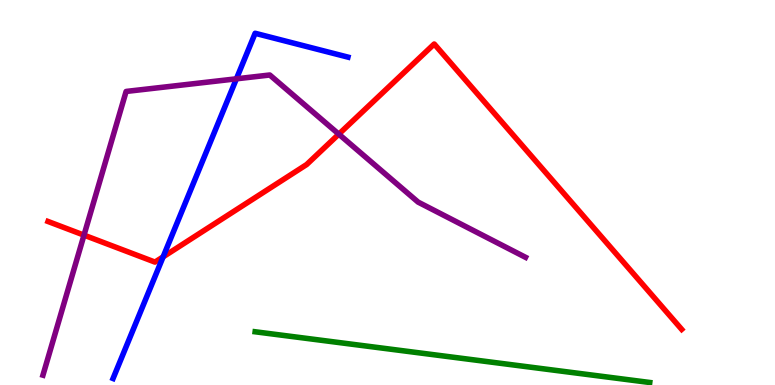[{'lines': ['blue', 'red'], 'intersections': [{'x': 2.1, 'y': 3.33}]}, {'lines': ['green', 'red'], 'intersections': []}, {'lines': ['purple', 'red'], 'intersections': [{'x': 1.08, 'y': 3.89}, {'x': 4.37, 'y': 6.52}]}, {'lines': ['blue', 'green'], 'intersections': []}, {'lines': ['blue', 'purple'], 'intersections': [{'x': 3.05, 'y': 7.95}]}, {'lines': ['green', 'purple'], 'intersections': []}]